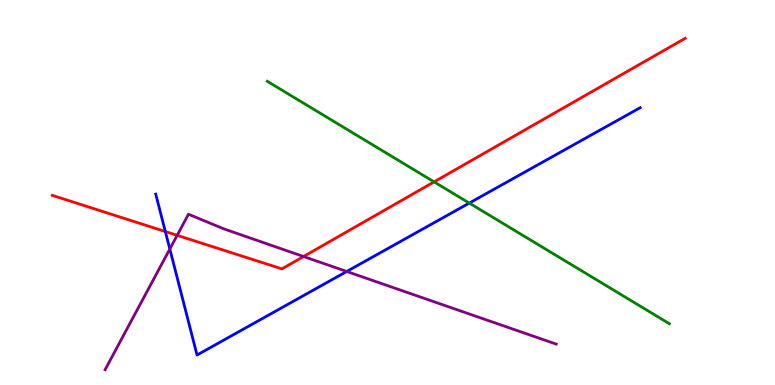[{'lines': ['blue', 'red'], 'intersections': [{'x': 2.13, 'y': 3.99}]}, {'lines': ['green', 'red'], 'intersections': [{'x': 5.6, 'y': 5.28}]}, {'lines': ['purple', 'red'], 'intersections': [{'x': 2.29, 'y': 3.89}, {'x': 3.92, 'y': 3.34}]}, {'lines': ['blue', 'green'], 'intersections': [{'x': 6.06, 'y': 4.73}]}, {'lines': ['blue', 'purple'], 'intersections': [{'x': 2.19, 'y': 3.53}, {'x': 4.47, 'y': 2.95}]}, {'lines': ['green', 'purple'], 'intersections': []}]